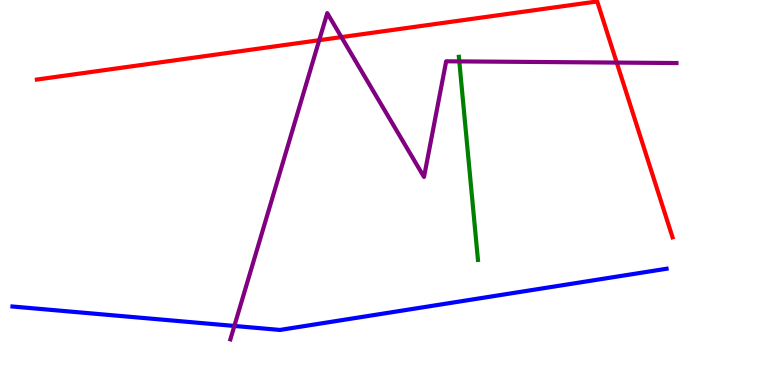[{'lines': ['blue', 'red'], 'intersections': []}, {'lines': ['green', 'red'], 'intersections': []}, {'lines': ['purple', 'red'], 'intersections': [{'x': 4.12, 'y': 8.96}, {'x': 4.41, 'y': 9.04}, {'x': 7.96, 'y': 8.37}]}, {'lines': ['blue', 'green'], 'intersections': []}, {'lines': ['blue', 'purple'], 'intersections': [{'x': 3.02, 'y': 1.53}]}, {'lines': ['green', 'purple'], 'intersections': [{'x': 5.93, 'y': 8.41}]}]